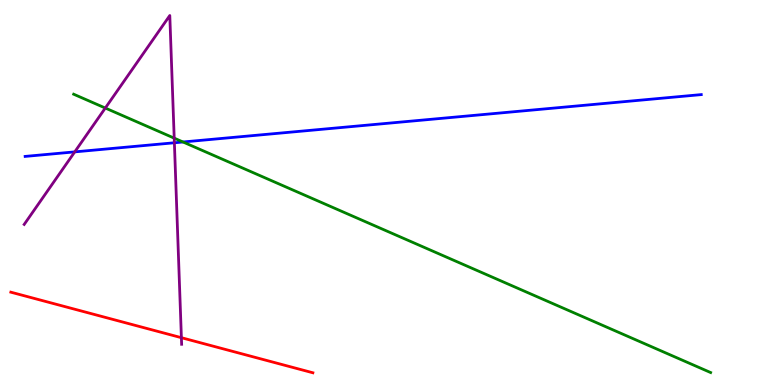[{'lines': ['blue', 'red'], 'intersections': []}, {'lines': ['green', 'red'], 'intersections': []}, {'lines': ['purple', 'red'], 'intersections': [{'x': 2.34, 'y': 1.23}]}, {'lines': ['blue', 'green'], 'intersections': [{'x': 2.36, 'y': 6.31}]}, {'lines': ['blue', 'purple'], 'intersections': [{'x': 0.965, 'y': 6.06}, {'x': 2.25, 'y': 6.29}]}, {'lines': ['green', 'purple'], 'intersections': [{'x': 1.36, 'y': 7.19}, {'x': 2.25, 'y': 6.41}]}]